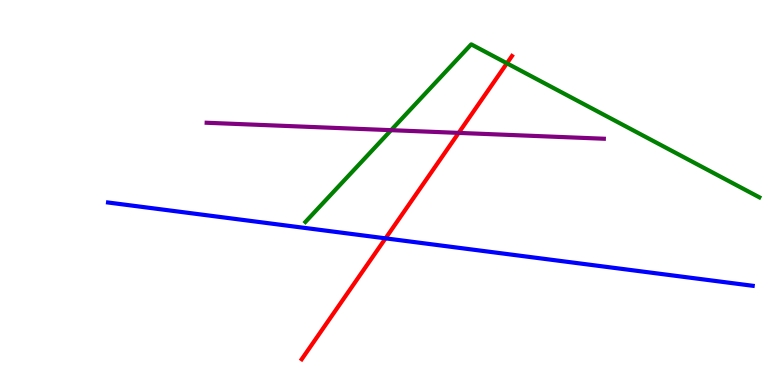[{'lines': ['blue', 'red'], 'intersections': [{'x': 4.97, 'y': 3.81}]}, {'lines': ['green', 'red'], 'intersections': [{'x': 6.54, 'y': 8.36}]}, {'lines': ['purple', 'red'], 'intersections': [{'x': 5.92, 'y': 6.55}]}, {'lines': ['blue', 'green'], 'intersections': []}, {'lines': ['blue', 'purple'], 'intersections': []}, {'lines': ['green', 'purple'], 'intersections': [{'x': 5.05, 'y': 6.62}]}]